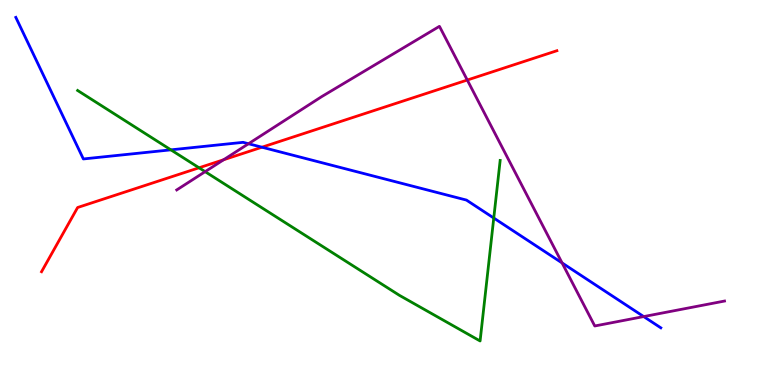[{'lines': ['blue', 'red'], 'intersections': [{'x': 3.38, 'y': 6.18}]}, {'lines': ['green', 'red'], 'intersections': [{'x': 2.57, 'y': 5.64}]}, {'lines': ['purple', 'red'], 'intersections': [{'x': 2.89, 'y': 5.85}, {'x': 6.03, 'y': 7.92}]}, {'lines': ['blue', 'green'], 'intersections': [{'x': 2.2, 'y': 6.11}, {'x': 6.37, 'y': 4.34}]}, {'lines': ['blue', 'purple'], 'intersections': [{'x': 3.21, 'y': 6.27}, {'x': 7.25, 'y': 3.17}, {'x': 8.31, 'y': 1.78}]}, {'lines': ['green', 'purple'], 'intersections': [{'x': 2.65, 'y': 5.54}]}]